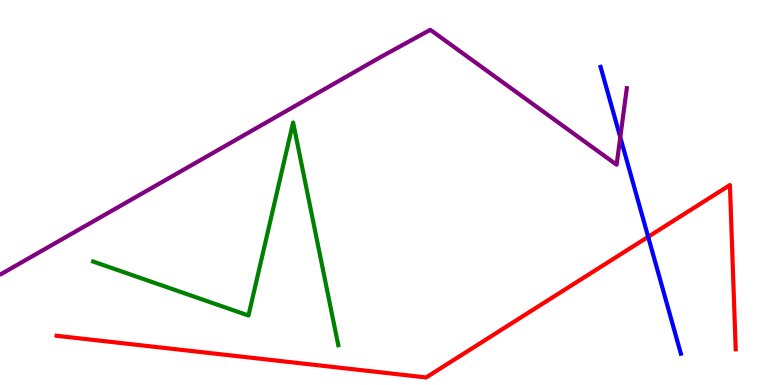[{'lines': ['blue', 'red'], 'intersections': [{'x': 8.36, 'y': 3.85}]}, {'lines': ['green', 'red'], 'intersections': []}, {'lines': ['purple', 'red'], 'intersections': []}, {'lines': ['blue', 'green'], 'intersections': []}, {'lines': ['blue', 'purple'], 'intersections': [{'x': 8.0, 'y': 6.44}]}, {'lines': ['green', 'purple'], 'intersections': []}]